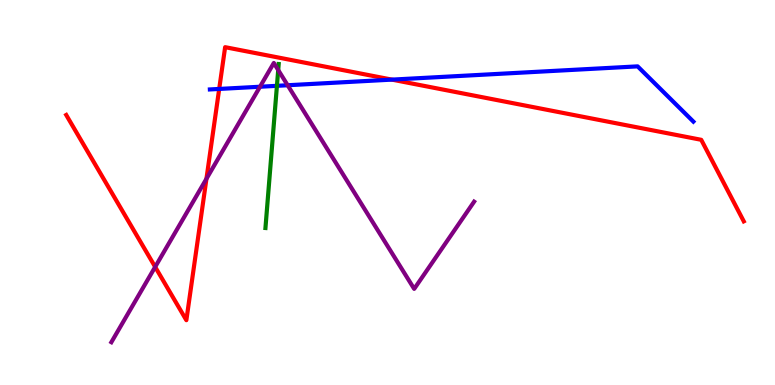[{'lines': ['blue', 'red'], 'intersections': [{'x': 2.83, 'y': 7.69}, {'x': 5.06, 'y': 7.93}]}, {'lines': ['green', 'red'], 'intersections': []}, {'lines': ['purple', 'red'], 'intersections': [{'x': 2.0, 'y': 3.07}, {'x': 2.66, 'y': 5.36}]}, {'lines': ['blue', 'green'], 'intersections': [{'x': 3.57, 'y': 7.77}]}, {'lines': ['blue', 'purple'], 'intersections': [{'x': 3.35, 'y': 7.75}, {'x': 3.71, 'y': 7.79}]}, {'lines': ['green', 'purple'], 'intersections': [{'x': 3.59, 'y': 8.18}]}]